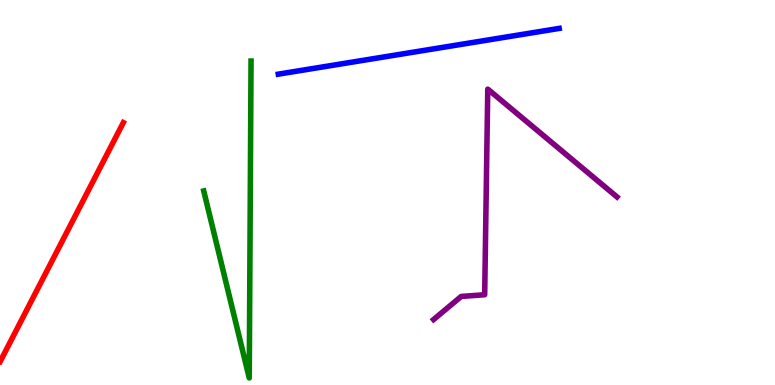[{'lines': ['blue', 'red'], 'intersections': []}, {'lines': ['green', 'red'], 'intersections': []}, {'lines': ['purple', 'red'], 'intersections': []}, {'lines': ['blue', 'green'], 'intersections': []}, {'lines': ['blue', 'purple'], 'intersections': []}, {'lines': ['green', 'purple'], 'intersections': []}]